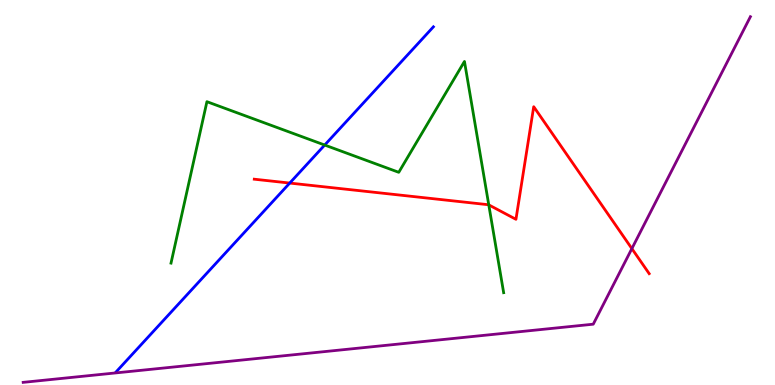[{'lines': ['blue', 'red'], 'intersections': [{'x': 3.74, 'y': 5.25}]}, {'lines': ['green', 'red'], 'intersections': [{'x': 6.31, 'y': 4.68}]}, {'lines': ['purple', 'red'], 'intersections': [{'x': 8.15, 'y': 3.54}]}, {'lines': ['blue', 'green'], 'intersections': [{'x': 4.19, 'y': 6.23}]}, {'lines': ['blue', 'purple'], 'intersections': []}, {'lines': ['green', 'purple'], 'intersections': []}]